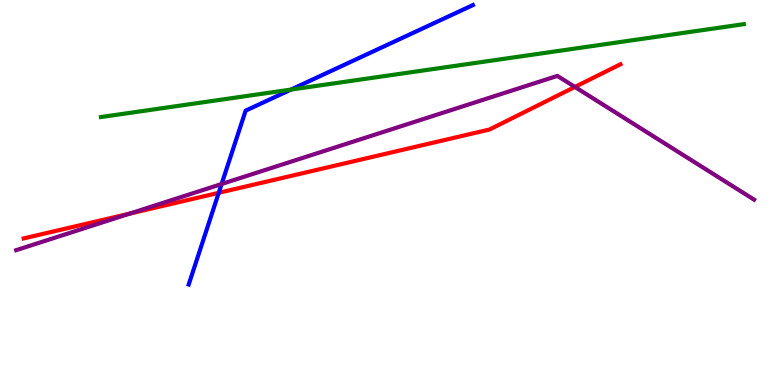[{'lines': ['blue', 'red'], 'intersections': [{'x': 2.82, 'y': 4.99}]}, {'lines': ['green', 'red'], 'intersections': []}, {'lines': ['purple', 'red'], 'intersections': [{'x': 1.67, 'y': 4.45}, {'x': 7.42, 'y': 7.74}]}, {'lines': ['blue', 'green'], 'intersections': [{'x': 3.75, 'y': 7.67}]}, {'lines': ['blue', 'purple'], 'intersections': [{'x': 2.86, 'y': 5.22}]}, {'lines': ['green', 'purple'], 'intersections': []}]